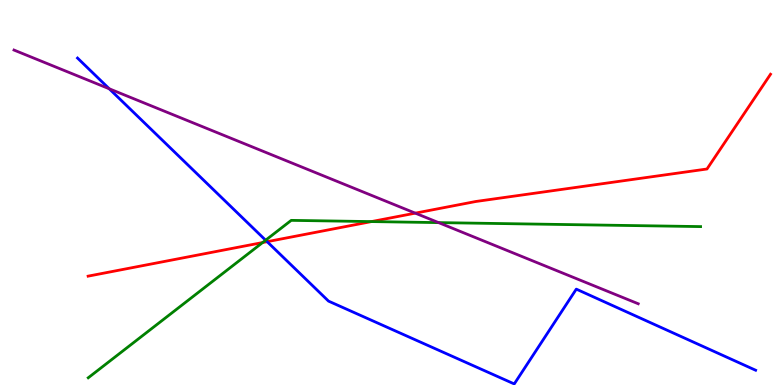[{'lines': ['blue', 'red'], 'intersections': [{'x': 3.45, 'y': 3.72}]}, {'lines': ['green', 'red'], 'intersections': [{'x': 3.39, 'y': 3.7}, {'x': 4.79, 'y': 4.24}]}, {'lines': ['purple', 'red'], 'intersections': [{'x': 5.36, 'y': 4.46}]}, {'lines': ['blue', 'green'], 'intersections': [{'x': 3.43, 'y': 3.76}]}, {'lines': ['blue', 'purple'], 'intersections': [{'x': 1.41, 'y': 7.69}]}, {'lines': ['green', 'purple'], 'intersections': [{'x': 5.66, 'y': 4.22}]}]